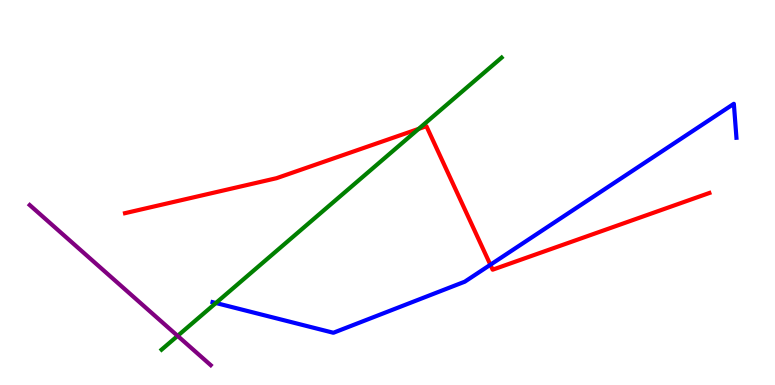[{'lines': ['blue', 'red'], 'intersections': [{'x': 6.33, 'y': 3.12}]}, {'lines': ['green', 'red'], 'intersections': [{'x': 5.4, 'y': 6.65}]}, {'lines': ['purple', 'red'], 'intersections': []}, {'lines': ['blue', 'green'], 'intersections': [{'x': 2.79, 'y': 2.13}]}, {'lines': ['blue', 'purple'], 'intersections': []}, {'lines': ['green', 'purple'], 'intersections': [{'x': 2.29, 'y': 1.28}]}]